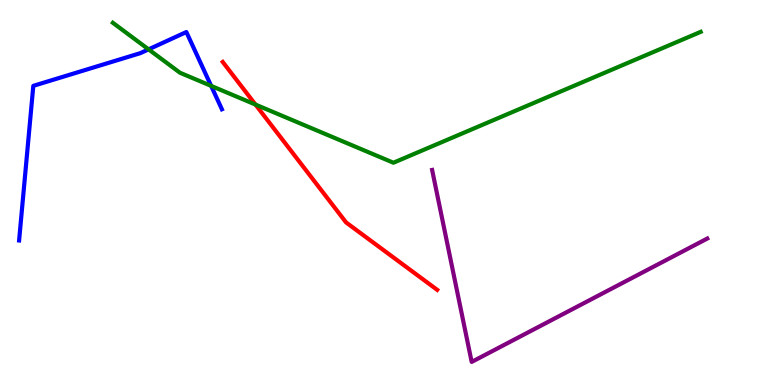[{'lines': ['blue', 'red'], 'intersections': []}, {'lines': ['green', 'red'], 'intersections': [{'x': 3.3, 'y': 7.28}]}, {'lines': ['purple', 'red'], 'intersections': []}, {'lines': ['blue', 'green'], 'intersections': [{'x': 1.92, 'y': 8.72}, {'x': 2.72, 'y': 7.77}]}, {'lines': ['blue', 'purple'], 'intersections': []}, {'lines': ['green', 'purple'], 'intersections': []}]